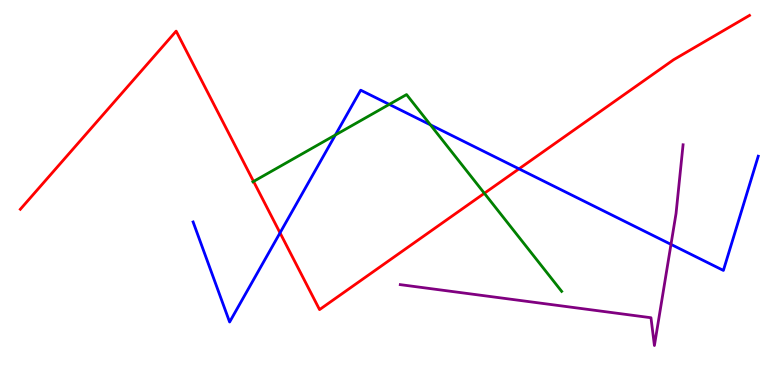[{'lines': ['blue', 'red'], 'intersections': [{'x': 3.61, 'y': 3.95}, {'x': 6.7, 'y': 5.61}]}, {'lines': ['green', 'red'], 'intersections': [{'x': 3.27, 'y': 5.29}, {'x': 6.25, 'y': 4.98}]}, {'lines': ['purple', 'red'], 'intersections': []}, {'lines': ['blue', 'green'], 'intersections': [{'x': 4.33, 'y': 6.49}, {'x': 5.02, 'y': 7.29}, {'x': 5.55, 'y': 6.76}]}, {'lines': ['blue', 'purple'], 'intersections': [{'x': 8.66, 'y': 3.65}]}, {'lines': ['green', 'purple'], 'intersections': []}]